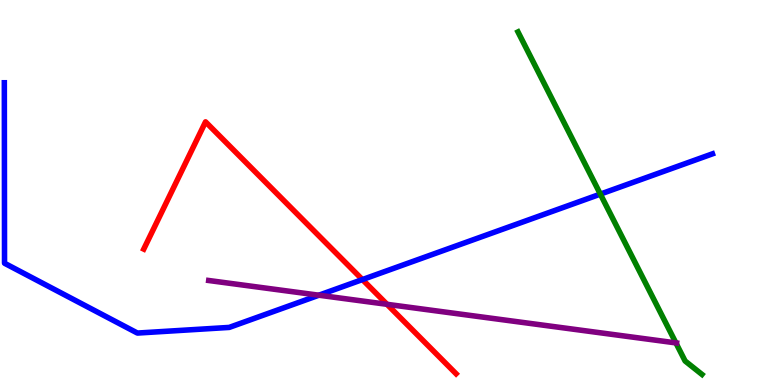[{'lines': ['blue', 'red'], 'intersections': [{'x': 4.68, 'y': 2.74}]}, {'lines': ['green', 'red'], 'intersections': []}, {'lines': ['purple', 'red'], 'intersections': [{'x': 4.99, 'y': 2.1}]}, {'lines': ['blue', 'green'], 'intersections': [{'x': 7.75, 'y': 4.96}]}, {'lines': ['blue', 'purple'], 'intersections': [{'x': 4.11, 'y': 2.33}]}, {'lines': ['green', 'purple'], 'intersections': [{'x': 8.72, 'y': 1.09}]}]